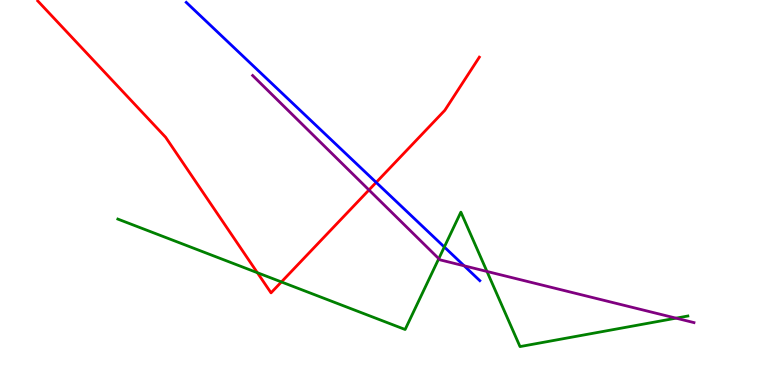[{'lines': ['blue', 'red'], 'intersections': [{'x': 4.85, 'y': 5.26}]}, {'lines': ['green', 'red'], 'intersections': [{'x': 3.32, 'y': 2.92}, {'x': 3.63, 'y': 2.68}]}, {'lines': ['purple', 'red'], 'intersections': [{'x': 4.76, 'y': 5.07}]}, {'lines': ['blue', 'green'], 'intersections': [{'x': 5.73, 'y': 3.58}]}, {'lines': ['blue', 'purple'], 'intersections': [{'x': 5.99, 'y': 3.1}]}, {'lines': ['green', 'purple'], 'intersections': [{'x': 5.66, 'y': 3.28}, {'x': 6.28, 'y': 2.95}, {'x': 8.72, 'y': 1.74}]}]